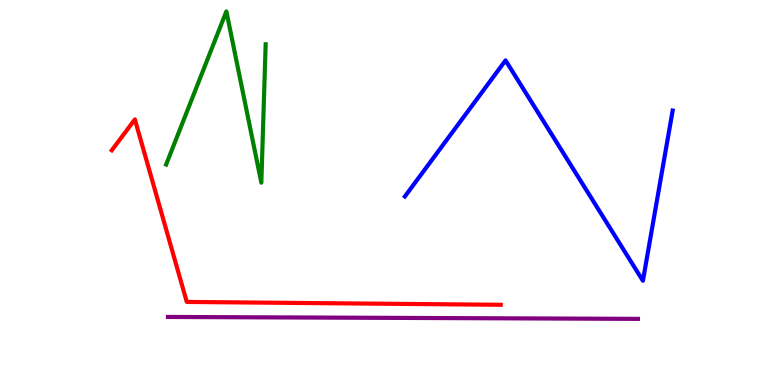[{'lines': ['blue', 'red'], 'intersections': []}, {'lines': ['green', 'red'], 'intersections': []}, {'lines': ['purple', 'red'], 'intersections': []}, {'lines': ['blue', 'green'], 'intersections': []}, {'lines': ['blue', 'purple'], 'intersections': []}, {'lines': ['green', 'purple'], 'intersections': []}]